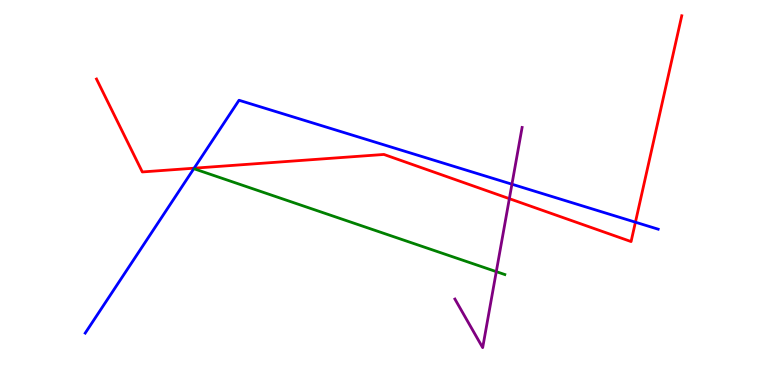[{'lines': ['blue', 'red'], 'intersections': [{'x': 2.51, 'y': 5.63}, {'x': 8.2, 'y': 4.23}]}, {'lines': ['green', 'red'], 'intersections': []}, {'lines': ['purple', 'red'], 'intersections': [{'x': 6.57, 'y': 4.84}]}, {'lines': ['blue', 'green'], 'intersections': []}, {'lines': ['blue', 'purple'], 'intersections': [{'x': 6.61, 'y': 5.22}]}, {'lines': ['green', 'purple'], 'intersections': [{'x': 6.4, 'y': 2.94}]}]